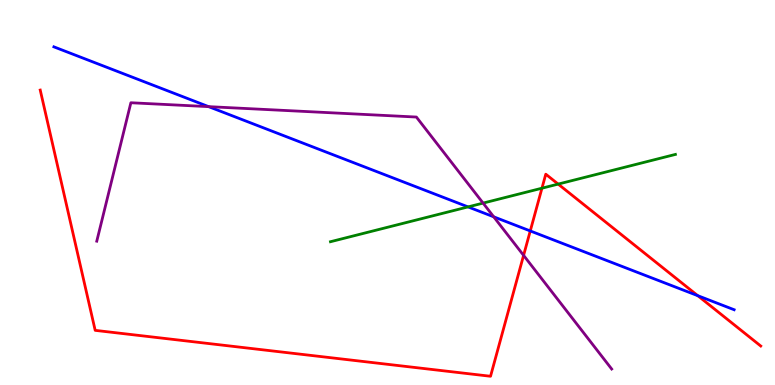[{'lines': ['blue', 'red'], 'intersections': [{'x': 6.84, 'y': 4.0}, {'x': 9.0, 'y': 2.32}]}, {'lines': ['green', 'red'], 'intersections': [{'x': 6.99, 'y': 5.11}, {'x': 7.2, 'y': 5.22}]}, {'lines': ['purple', 'red'], 'intersections': [{'x': 6.76, 'y': 3.37}]}, {'lines': ['blue', 'green'], 'intersections': [{'x': 6.04, 'y': 4.63}]}, {'lines': ['blue', 'purple'], 'intersections': [{'x': 2.69, 'y': 7.23}, {'x': 6.37, 'y': 4.37}]}, {'lines': ['green', 'purple'], 'intersections': [{'x': 6.23, 'y': 4.72}]}]